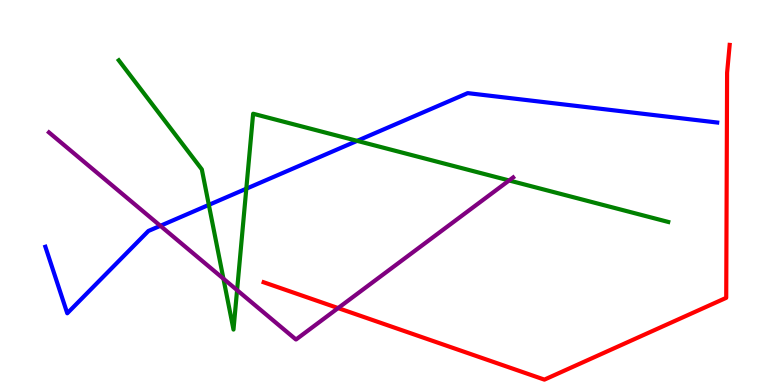[{'lines': ['blue', 'red'], 'intersections': []}, {'lines': ['green', 'red'], 'intersections': []}, {'lines': ['purple', 'red'], 'intersections': [{'x': 4.36, 'y': 2.0}]}, {'lines': ['blue', 'green'], 'intersections': [{'x': 2.69, 'y': 4.68}, {'x': 3.18, 'y': 5.1}, {'x': 4.61, 'y': 6.34}]}, {'lines': ['blue', 'purple'], 'intersections': [{'x': 2.07, 'y': 4.13}]}, {'lines': ['green', 'purple'], 'intersections': [{'x': 2.88, 'y': 2.76}, {'x': 3.06, 'y': 2.46}, {'x': 6.57, 'y': 5.31}]}]